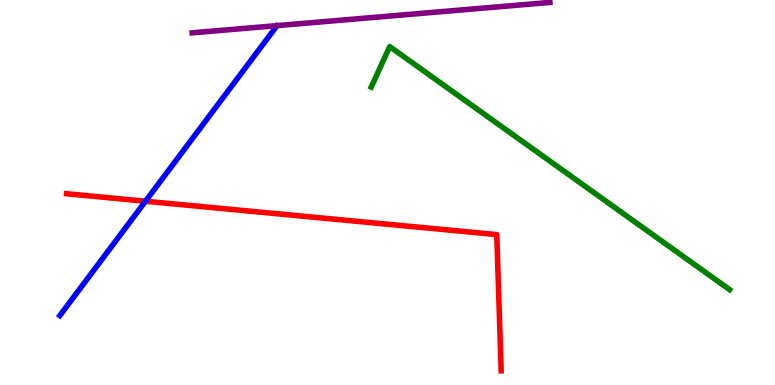[{'lines': ['blue', 'red'], 'intersections': [{'x': 1.88, 'y': 4.77}]}, {'lines': ['green', 'red'], 'intersections': []}, {'lines': ['purple', 'red'], 'intersections': []}, {'lines': ['blue', 'green'], 'intersections': []}, {'lines': ['blue', 'purple'], 'intersections': []}, {'lines': ['green', 'purple'], 'intersections': []}]